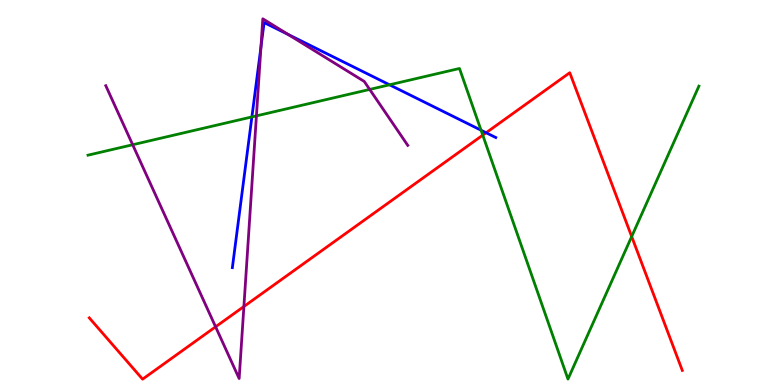[{'lines': ['blue', 'red'], 'intersections': [{'x': 6.27, 'y': 6.55}]}, {'lines': ['green', 'red'], 'intersections': [{'x': 6.23, 'y': 6.49}, {'x': 8.15, 'y': 3.86}]}, {'lines': ['purple', 'red'], 'intersections': [{'x': 2.78, 'y': 1.51}, {'x': 3.15, 'y': 2.04}]}, {'lines': ['blue', 'green'], 'intersections': [{'x': 3.25, 'y': 6.96}, {'x': 5.03, 'y': 7.8}, {'x': 6.21, 'y': 6.62}]}, {'lines': ['blue', 'purple'], 'intersections': [{'x': 3.37, 'y': 8.78}, {'x': 3.72, 'y': 9.1}]}, {'lines': ['green', 'purple'], 'intersections': [{'x': 1.71, 'y': 6.24}, {'x': 3.31, 'y': 6.99}, {'x': 4.77, 'y': 7.68}]}]